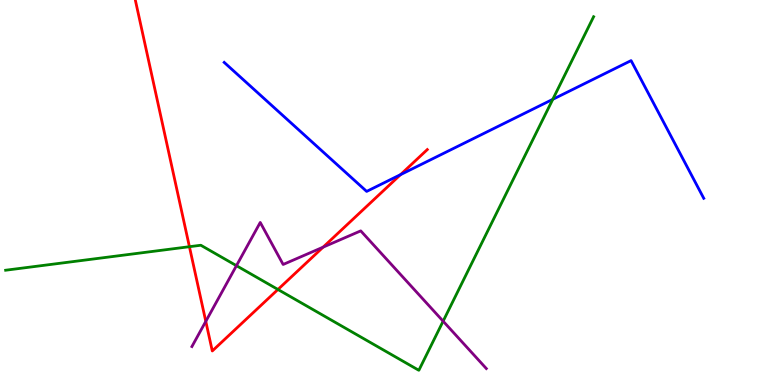[{'lines': ['blue', 'red'], 'intersections': [{'x': 5.17, 'y': 5.46}]}, {'lines': ['green', 'red'], 'intersections': [{'x': 2.44, 'y': 3.59}, {'x': 3.59, 'y': 2.48}]}, {'lines': ['purple', 'red'], 'intersections': [{'x': 2.66, 'y': 1.65}, {'x': 4.17, 'y': 3.58}]}, {'lines': ['blue', 'green'], 'intersections': [{'x': 7.13, 'y': 7.42}]}, {'lines': ['blue', 'purple'], 'intersections': []}, {'lines': ['green', 'purple'], 'intersections': [{'x': 3.05, 'y': 3.1}, {'x': 5.72, 'y': 1.66}]}]